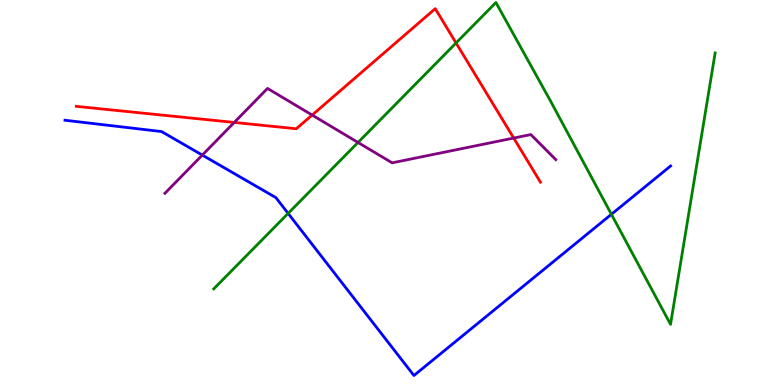[{'lines': ['blue', 'red'], 'intersections': []}, {'lines': ['green', 'red'], 'intersections': [{'x': 5.88, 'y': 8.88}]}, {'lines': ['purple', 'red'], 'intersections': [{'x': 3.02, 'y': 6.82}, {'x': 4.03, 'y': 7.01}, {'x': 6.63, 'y': 6.41}]}, {'lines': ['blue', 'green'], 'intersections': [{'x': 3.72, 'y': 4.46}, {'x': 7.89, 'y': 4.43}]}, {'lines': ['blue', 'purple'], 'intersections': [{'x': 2.61, 'y': 5.97}]}, {'lines': ['green', 'purple'], 'intersections': [{'x': 4.62, 'y': 6.3}]}]